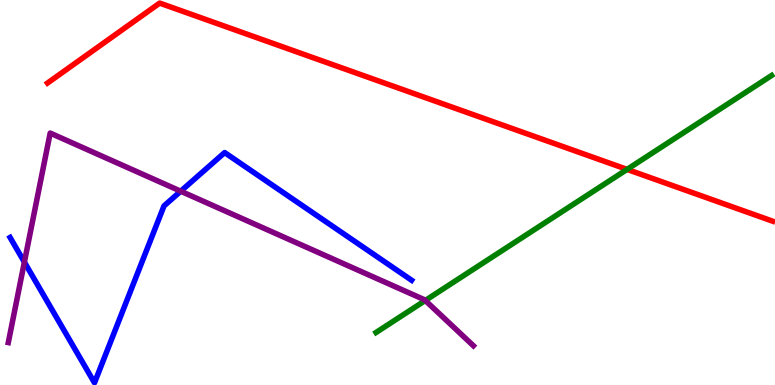[{'lines': ['blue', 'red'], 'intersections': []}, {'lines': ['green', 'red'], 'intersections': [{'x': 8.09, 'y': 5.6}]}, {'lines': ['purple', 'red'], 'intersections': []}, {'lines': ['blue', 'green'], 'intersections': []}, {'lines': ['blue', 'purple'], 'intersections': [{'x': 0.315, 'y': 3.19}, {'x': 2.33, 'y': 5.03}]}, {'lines': ['green', 'purple'], 'intersections': [{'x': 5.49, 'y': 2.19}]}]